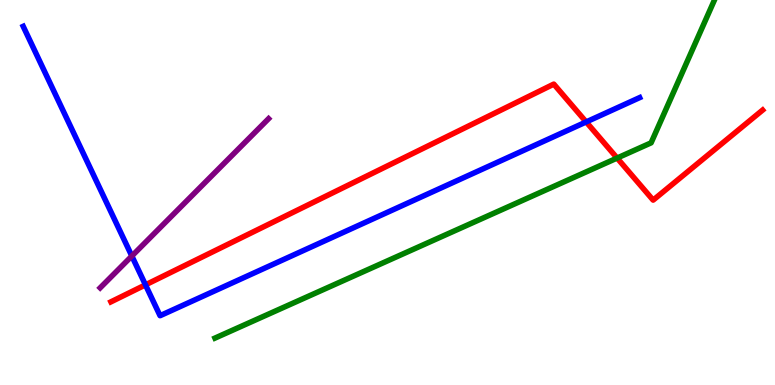[{'lines': ['blue', 'red'], 'intersections': [{'x': 1.88, 'y': 2.6}, {'x': 7.56, 'y': 6.83}]}, {'lines': ['green', 'red'], 'intersections': [{'x': 7.96, 'y': 5.89}]}, {'lines': ['purple', 'red'], 'intersections': []}, {'lines': ['blue', 'green'], 'intersections': []}, {'lines': ['blue', 'purple'], 'intersections': [{'x': 1.7, 'y': 3.35}]}, {'lines': ['green', 'purple'], 'intersections': []}]